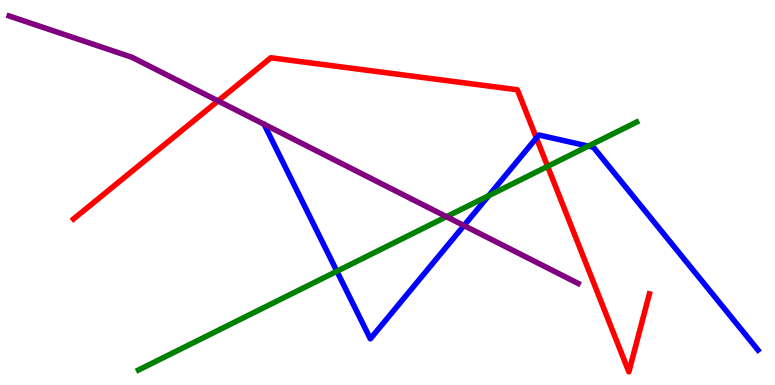[{'lines': ['blue', 'red'], 'intersections': [{'x': 6.92, 'y': 6.42}]}, {'lines': ['green', 'red'], 'intersections': [{'x': 7.07, 'y': 5.68}]}, {'lines': ['purple', 'red'], 'intersections': [{'x': 2.81, 'y': 7.38}]}, {'lines': ['blue', 'green'], 'intersections': [{'x': 4.35, 'y': 2.95}, {'x': 6.31, 'y': 4.92}, {'x': 7.59, 'y': 6.2}]}, {'lines': ['blue', 'purple'], 'intersections': [{'x': 5.99, 'y': 4.14}]}, {'lines': ['green', 'purple'], 'intersections': [{'x': 5.76, 'y': 4.37}]}]